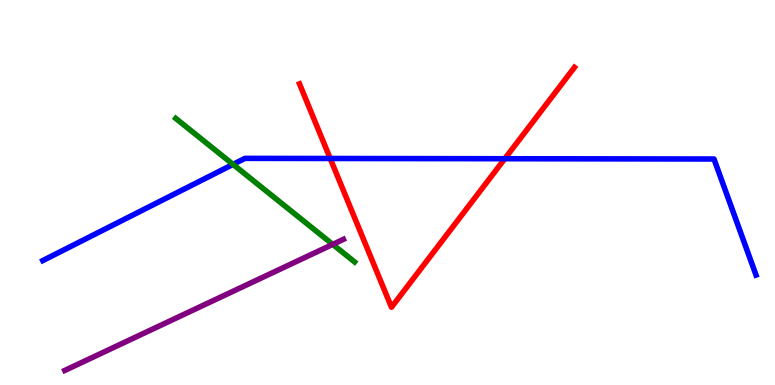[{'lines': ['blue', 'red'], 'intersections': [{'x': 4.26, 'y': 5.88}, {'x': 6.51, 'y': 5.88}]}, {'lines': ['green', 'red'], 'intersections': []}, {'lines': ['purple', 'red'], 'intersections': []}, {'lines': ['blue', 'green'], 'intersections': [{'x': 3.01, 'y': 5.73}]}, {'lines': ['blue', 'purple'], 'intersections': []}, {'lines': ['green', 'purple'], 'intersections': [{'x': 4.29, 'y': 3.65}]}]